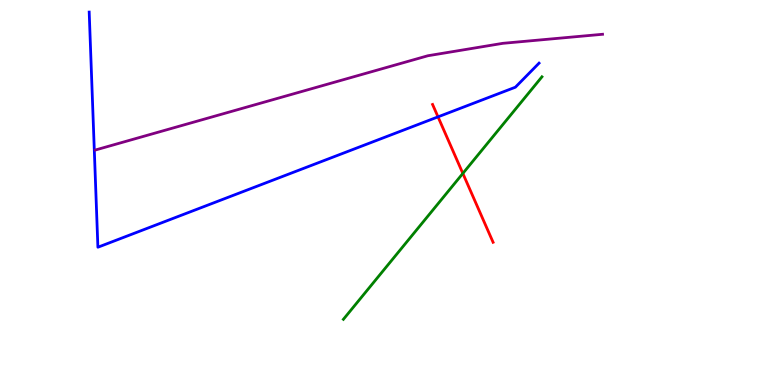[{'lines': ['blue', 'red'], 'intersections': [{'x': 5.65, 'y': 6.96}]}, {'lines': ['green', 'red'], 'intersections': [{'x': 5.97, 'y': 5.5}]}, {'lines': ['purple', 'red'], 'intersections': []}, {'lines': ['blue', 'green'], 'intersections': []}, {'lines': ['blue', 'purple'], 'intersections': []}, {'lines': ['green', 'purple'], 'intersections': []}]